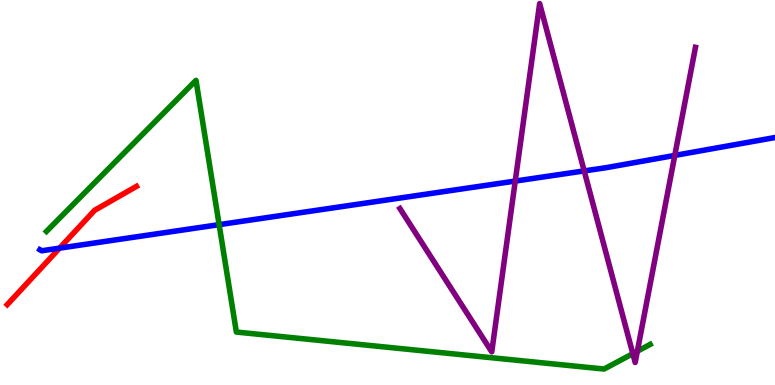[{'lines': ['blue', 'red'], 'intersections': [{'x': 0.769, 'y': 3.55}]}, {'lines': ['green', 'red'], 'intersections': []}, {'lines': ['purple', 'red'], 'intersections': []}, {'lines': ['blue', 'green'], 'intersections': [{'x': 2.83, 'y': 4.16}]}, {'lines': ['blue', 'purple'], 'intersections': [{'x': 6.65, 'y': 5.3}, {'x': 7.54, 'y': 5.56}, {'x': 8.71, 'y': 5.96}]}, {'lines': ['green', 'purple'], 'intersections': [{'x': 8.17, 'y': 0.814}, {'x': 8.22, 'y': 0.876}]}]